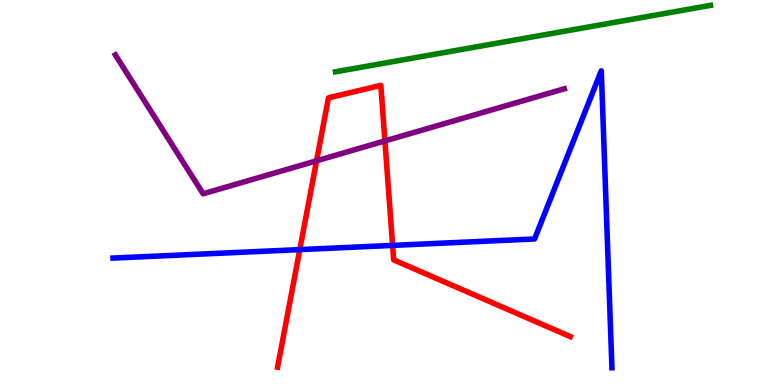[{'lines': ['blue', 'red'], 'intersections': [{'x': 3.87, 'y': 3.52}, {'x': 5.07, 'y': 3.63}]}, {'lines': ['green', 'red'], 'intersections': []}, {'lines': ['purple', 'red'], 'intersections': [{'x': 4.08, 'y': 5.82}, {'x': 4.97, 'y': 6.34}]}, {'lines': ['blue', 'green'], 'intersections': []}, {'lines': ['blue', 'purple'], 'intersections': []}, {'lines': ['green', 'purple'], 'intersections': []}]